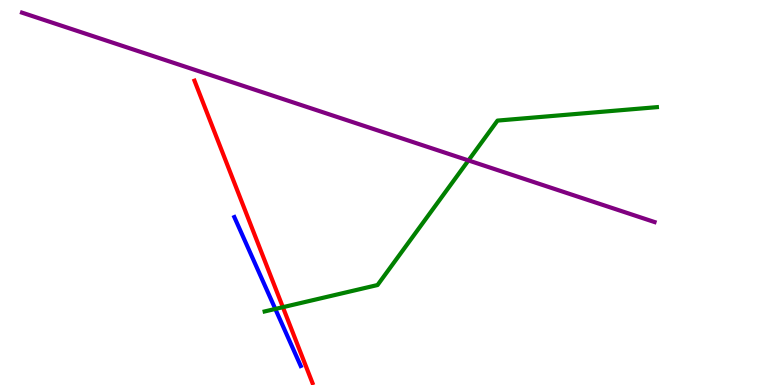[{'lines': ['blue', 'red'], 'intersections': []}, {'lines': ['green', 'red'], 'intersections': [{'x': 3.65, 'y': 2.02}]}, {'lines': ['purple', 'red'], 'intersections': []}, {'lines': ['blue', 'green'], 'intersections': [{'x': 3.55, 'y': 1.98}]}, {'lines': ['blue', 'purple'], 'intersections': []}, {'lines': ['green', 'purple'], 'intersections': [{'x': 6.04, 'y': 5.83}]}]